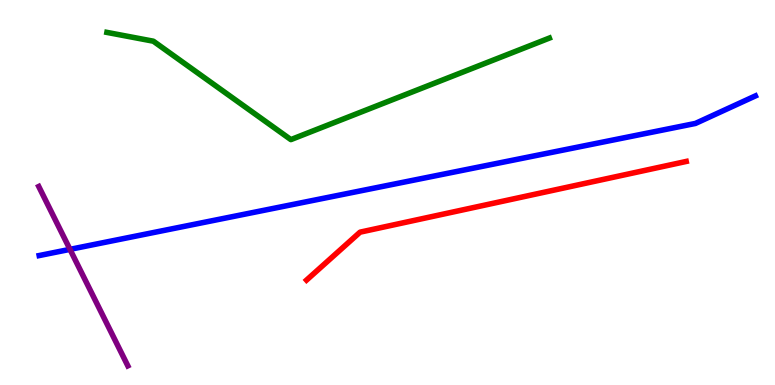[{'lines': ['blue', 'red'], 'intersections': []}, {'lines': ['green', 'red'], 'intersections': []}, {'lines': ['purple', 'red'], 'intersections': []}, {'lines': ['blue', 'green'], 'intersections': []}, {'lines': ['blue', 'purple'], 'intersections': [{'x': 0.903, 'y': 3.52}]}, {'lines': ['green', 'purple'], 'intersections': []}]